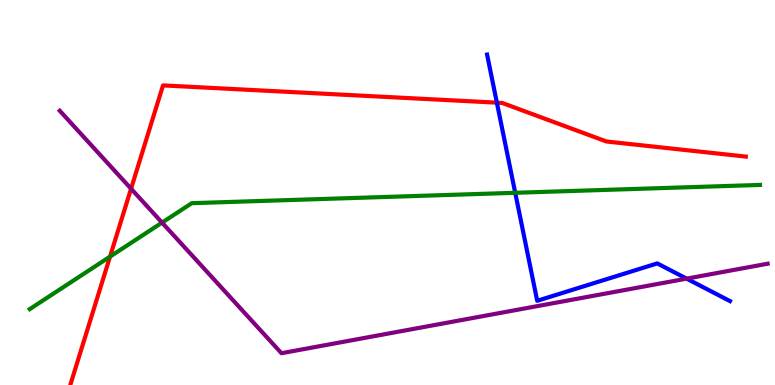[{'lines': ['blue', 'red'], 'intersections': [{'x': 6.41, 'y': 7.33}]}, {'lines': ['green', 'red'], 'intersections': [{'x': 1.42, 'y': 3.33}]}, {'lines': ['purple', 'red'], 'intersections': [{'x': 1.69, 'y': 5.1}]}, {'lines': ['blue', 'green'], 'intersections': [{'x': 6.65, 'y': 4.99}]}, {'lines': ['blue', 'purple'], 'intersections': [{'x': 8.86, 'y': 2.76}]}, {'lines': ['green', 'purple'], 'intersections': [{'x': 2.09, 'y': 4.22}]}]